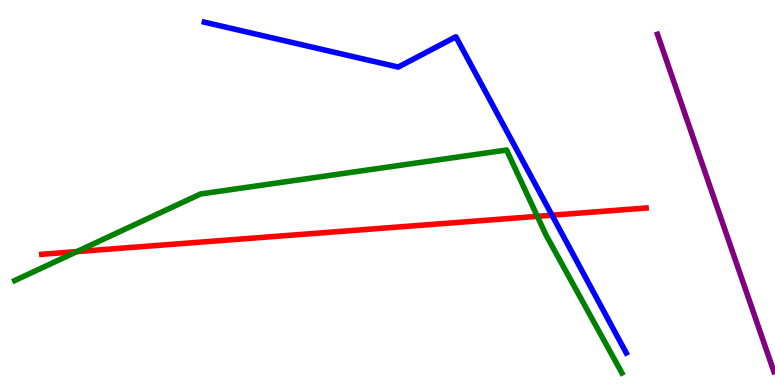[{'lines': ['blue', 'red'], 'intersections': [{'x': 7.12, 'y': 4.41}]}, {'lines': ['green', 'red'], 'intersections': [{'x': 0.992, 'y': 3.46}, {'x': 6.93, 'y': 4.38}]}, {'lines': ['purple', 'red'], 'intersections': []}, {'lines': ['blue', 'green'], 'intersections': []}, {'lines': ['blue', 'purple'], 'intersections': []}, {'lines': ['green', 'purple'], 'intersections': []}]